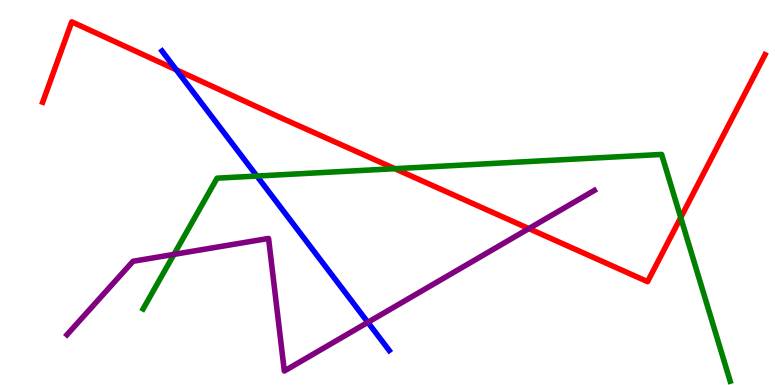[{'lines': ['blue', 'red'], 'intersections': [{'x': 2.27, 'y': 8.19}]}, {'lines': ['green', 'red'], 'intersections': [{'x': 5.09, 'y': 5.62}, {'x': 8.78, 'y': 4.35}]}, {'lines': ['purple', 'red'], 'intersections': [{'x': 6.82, 'y': 4.06}]}, {'lines': ['blue', 'green'], 'intersections': [{'x': 3.31, 'y': 5.43}]}, {'lines': ['blue', 'purple'], 'intersections': [{'x': 4.75, 'y': 1.63}]}, {'lines': ['green', 'purple'], 'intersections': [{'x': 2.24, 'y': 3.39}]}]